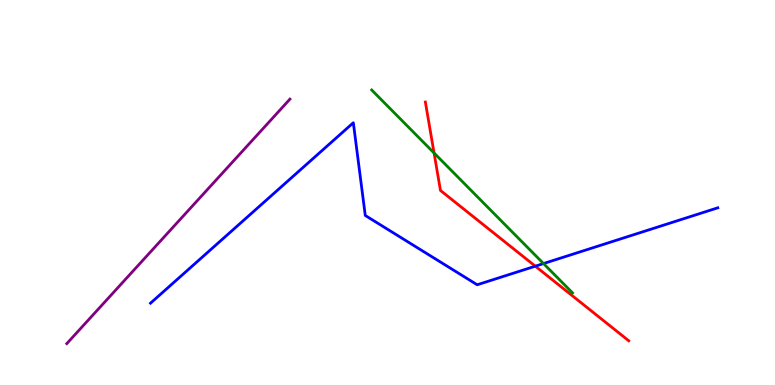[{'lines': ['blue', 'red'], 'intersections': [{'x': 6.91, 'y': 3.09}]}, {'lines': ['green', 'red'], 'intersections': [{'x': 5.6, 'y': 6.03}]}, {'lines': ['purple', 'red'], 'intersections': []}, {'lines': ['blue', 'green'], 'intersections': [{'x': 7.01, 'y': 3.15}]}, {'lines': ['blue', 'purple'], 'intersections': []}, {'lines': ['green', 'purple'], 'intersections': []}]